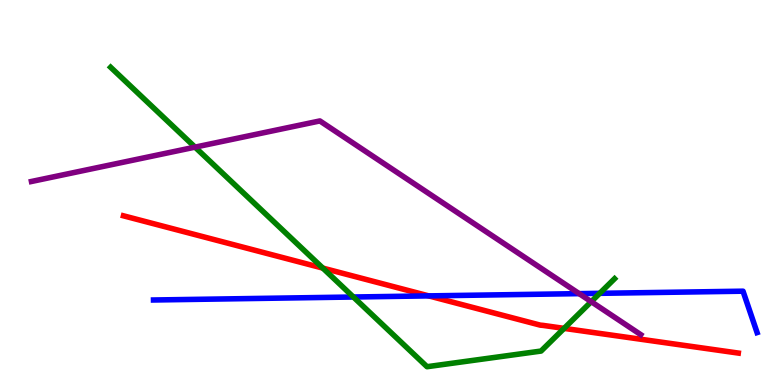[{'lines': ['blue', 'red'], 'intersections': [{'x': 5.53, 'y': 2.31}]}, {'lines': ['green', 'red'], 'intersections': [{'x': 4.17, 'y': 3.04}, {'x': 7.28, 'y': 1.47}]}, {'lines': ['purple', 'red'], 'intersections': []}, {'lines': ['blue', 'green'], 'intersections': [{'x': 4.56, 'y': 2.29}, {'x': 7.74, 'y': 2.38}]}, {'lines': ['blue', 'purple'], 'intersections': [{'x': 7.47, 'y': 2.37}]}, {'lines': ['green', 'purple'], 'intersections': [{'x': 2.52, 'y': 6.18}, {'x': 7.63, 'y': 2.16}]}]